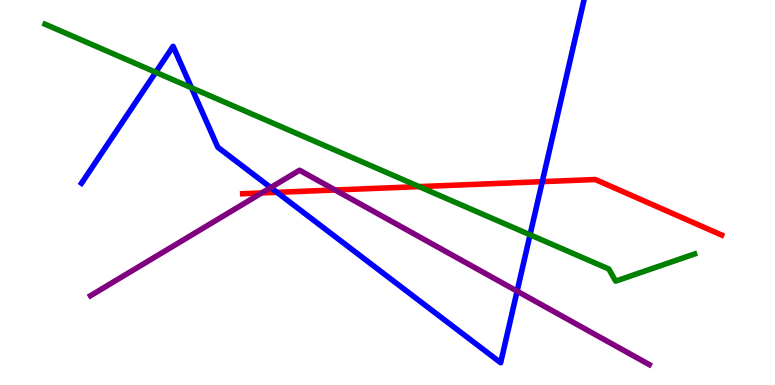[{'lines': ['blue', 'red'], 'intersections': [{'x': 3.57, 'y': 5.0}, {'x': 7.0, 'y': 5.28}]}, {'lines': ['green', 'red'], 'intersections': [{'x': 5.41, 'y': 5.15}]}, {'lines': ['purple', 'red'], 'intersections': [{'x': 3.38, 'y': 4.99}, {'x': 4.32, 'y': 5.07}]}, {'lines': ['blue', 'green'], 'intersections': [{'x': 2.01, 'y': 8.12}, {'x': 2.47, 'y': 7.72}, {'x': 6.84, 'y': 3.9}]}, {'lines': ['blue', 'purple'], 'intersections': [{'x': 3.49, 'y': 5.13}, {'x': 6.67, 'y': 2.44}]}, {'lines': ['green', 'purple'], 'intersections': []}]